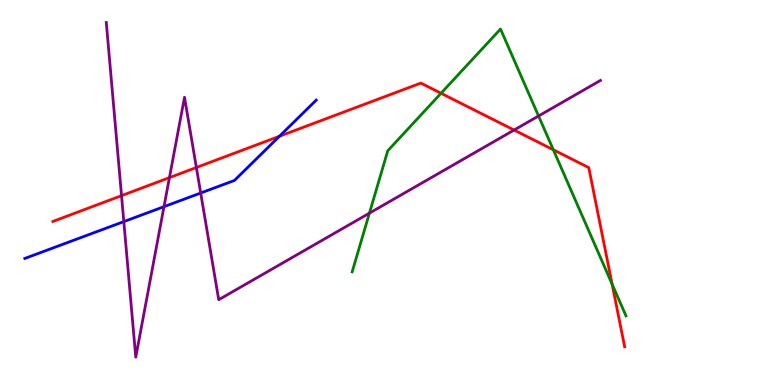[{'lines': ['blue', 'red'], 'intersections': [{'x': 3.61, 'y': 6.46}]}, {'lines': ['green', 'red'], 'intersections': [{'x': 5.69, 'y': 7.58}, {'x': 7.14, 'y': 6.11}, {'x': 7.9, 'y': 2.62}]}, {'lines': ['purple', 'red'], 'intersections': [{'x': 1.57, 'y': 4.92}, {'x': 2.19, 'y': 5.39}, {'x': 2.53, 'y': 5.65}, {'x': 6.63, 'y': 6.62}]}, {'lines': ['blue', 'green'], 'intersections': []}, {'lines': ['blue', 'purple'], 'intersections': [{'x': 1.6, 'y': 4.24}, {'x': 2.12, 'y': 4.63}, {'x': 2.59, 'y': 4.99}]}, {'lines': ['green', 'purple'], 'intersections': [{'x': 4.77, 'y': 4.46}, {'x': 6.95, 'y': 6.99}]}]